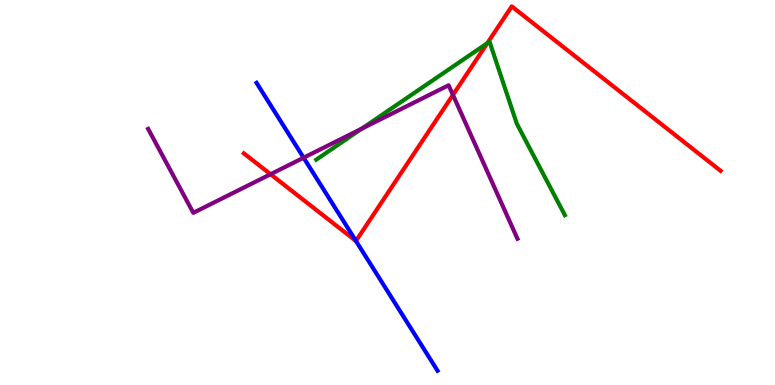[{'lines': ['blue', 'red'], 'intersections': [{'x': 4.59, 'y': 3.74}]}, {'lines': ['green', 'red'], 'intersections': [{'x': 6.29, 'y': 8.88}]}, {'lines': ['purple', 'red'], 'intersections': [{'x': 3.49, 'y': 5.47}, {'x': 5.84, 'y': 7.53}]}, {'lines': ['blue', 'green'], 'intersections': []}, {'lines': ['blue', 'purple'], 'intersections': [{'x': 3.92, 'y': 5.9}]}, {'lines': ['green', 'purple'], 'intersections': [{'x': 4.67, 'y': 6.66}]}]